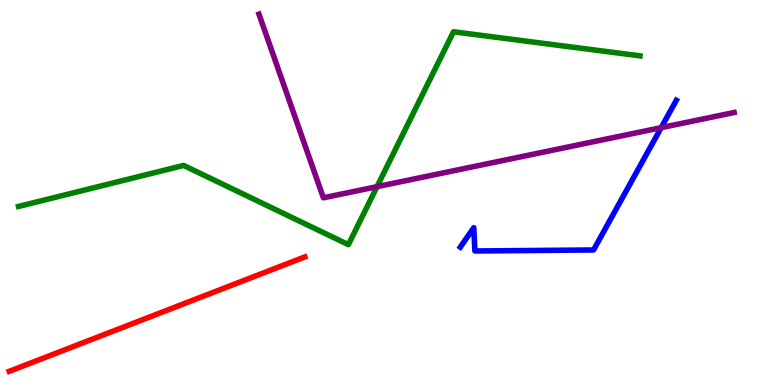[{'lines': ['blue', 'red'], 'intersections': []}, {'lines': ['green', 'red'], 'intersections': []}, {'lines': ['purple', 'red'], 'intersections': []}, {'lines': ['blue', 'green'], 'intersections': []}, {'lines': ['blue', 'purple'], 'intersections': [{'x': 8.53, 'y': 6.68}]}, {'lines': ['green', 'purple'], 'intersections': [{'x': 4.86, 'y': 5.15}]}]